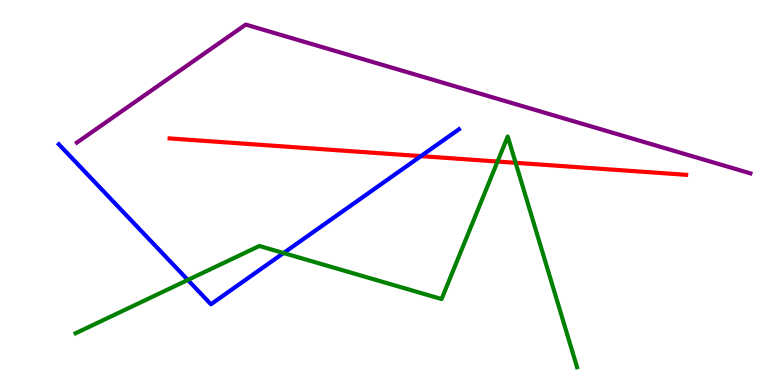[{'lines': ['blue', 'red'], 'intersections': [{'x': 5.43, 'y': 5.94}]}, {'lines': ['green', 'red'], 'intersections': [{'x': 6.42, 'y': 5.8}, {'x': 6.65, 'y': 5.77}]}, {'lines': ['purple', 'red'], 'intersections': []}, {'lines': ['blue', 'green'], 'intersections': [{'x': 2.42, 'y': 2.73}, {'x': 3.66, 'y': 3.43}]}, {'lines': ['blue', 'purple'], 'intersections': []}, {'lines': ['green', 'purple'], 'intersections': []}]